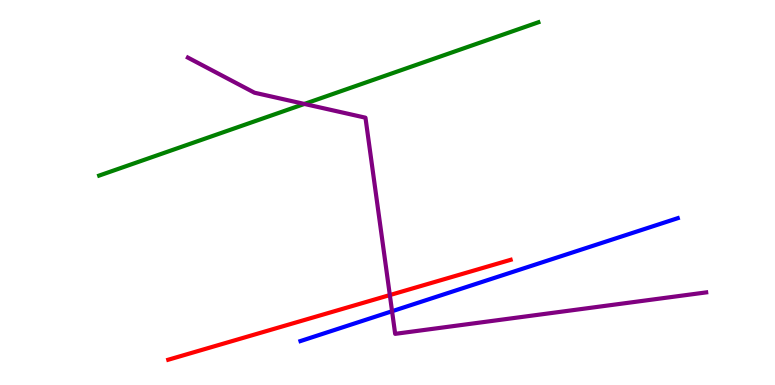[{'lines': ['blue', 'red'], 'intersections': []}, {'lines': ['green', 'red'], 'intersections': []}, {'lines': ['purple', 'red'], 'intersections': [{'x': 5.03, 'y': 2.34}]}, {'lines': ['blue', 'green'], 'intersections': []}, {'lines': ['blue', 'purple'], 'intersections': [{'x': 5.06, 'y': 1.92}]}, {'lines': ['green', 'purple'], 'intersections': [{'x': 3.93, 'y': 7.3}]}]